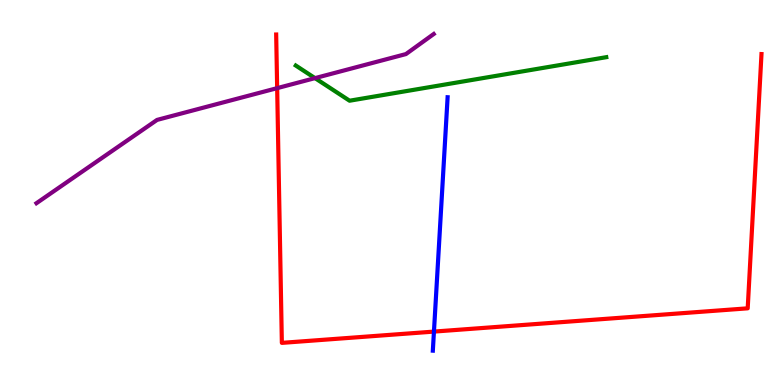[{'lines': ['blue', 'red'], 'intersections': [{'x': 5.6, 'y': 1.39}]}, {'lines': ['green', 'red'], 'intersections': []}, {'lines': ['purple', 'red'], 'intersections': [{'x': 3.58, 'y': 7.71}]}, {'lines': ['blue', 'green'], 'intersections': []}, {'lines': ['blue', 'purple'], 'intersections': []}, {'lines': ['green', 'purple'], 'intersections': [{'x': 4.06, 'y': 7.97}]}]